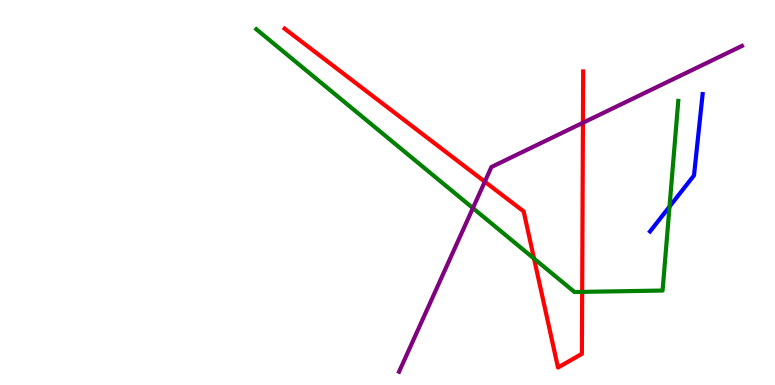[{'lines': ['blue', 'red'], 'intersections': []}, {'lines': ['green', 'red'], 'intersections': [{'x': 6.89, 'y': 3.28}, {'x': 7.51, 'y': 2.42}]}, {'lines': ['purple', 'red'], 'intersections': [{'x': 6.26, 'y': 5.28}, {'x': 7.52, 'y': 6.81}]}, {'lines': ['blue', 'green'], 'intersections': [{'x': 8.64, 'y': 4.63}]}, {'lines': ['blue', 'purple'], 'intersections': []}, {'lines': ['green', 'purple'], 'intersections': [{'x': 6.1, 'y': 4.59}]}]